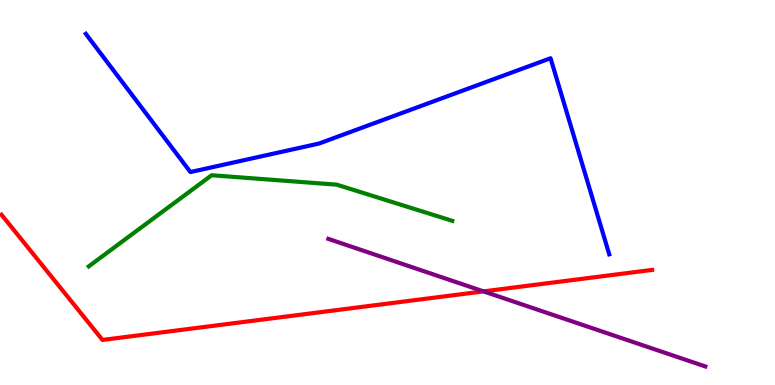[{'lines': ['blue', 'red'], 'intersections': []}, {'lines': ['green', 'red'], 'intersections': []}, {'lines': ['purple', 'red'], 'intersections': [{'x': 6.24, 'y': 2.43}]}, {'lines': ['blue', 'green'], 'intersections': []}, {'lines': ['blue', 'purple'], 'intersections': []}, {'lines': ['green', 'purple'], 'intersections': []}]